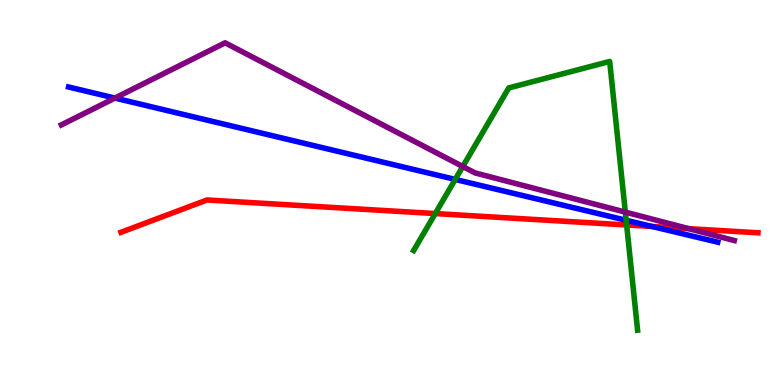[{'lines': ['blue', 'red'], 'intersections': [{'x': 8.41, 'y': 4.12}]}, {'lines': ['green', 'red'], 'intersections': [{'x': 5.62, 'y': 4.45}, {'x': 8.09, 'y': 4.16}]}, {'lines': ['purple', 'red'], 'intersections': [{'x': 8.89, 'y': 4.06}]}, {'lines': ['blue', 'green'], 'intersections': [{'x': 5.87, 'y': 5.34}, {'x': 8.08, 'y': 4.28}]}, {'lines': ['blue', 'purple'], 'intersections': [{'x': 1.48, 'y': 7.45}]}, {'lines': ['green', 'purple'], 'intersections': [{'x': 5.97, 'y': 5.67}, {'x': 8.07, 'y': 4.49}]}]